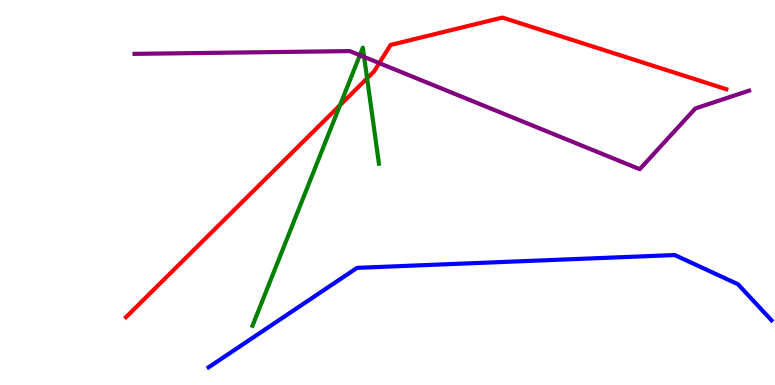[{'lines': ['blue', 'red'], 'intersections': []}, {'lines': ['green', 'red'], 'intersections': [{'x': 4.39, 'y': 7.27}, {'x': 4.74, 'y': 7.97}]}, {'lines': ['purple', 'red'], 'intersections': [{'x': 4.89, 'y': 8.36}]}, {'lines': ['blue', 'green'], 'intersections': []}, {'lines': ['blue', 'purple'], 'intersections': []}, {'lines': ['green', 'purple'], 'intersections': [{'x': 4.64, 'y': 8.57}, {'x': 4.7, 'y': 8.52}]}]